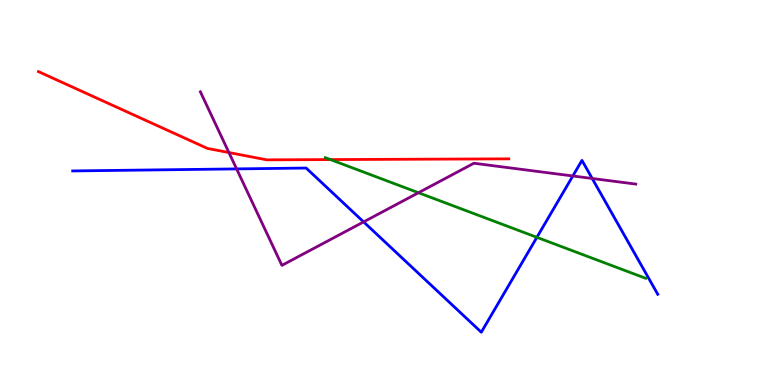[{'lines': ['blue', 'red'], 'intersections': []}, {'lines': ['green', 'red'], 'intersections': [{'x': 4.26, 'y': 5.86}]}, {'lines': ['purple', 'red'], 'intersections': [{'x': 2.95, 'y': 6.04}]}, {'lines': ['blue', 'green'], 'intersections': [{'x': 6.93, 'y': 3.84}]}, {'lines': ['blue', 'purple'], 'intersections': [{'x': 3.05, 'y': 5.61}, {'x': 4.69, 'y': 4.24}, {'x': 7.39, 'y': 5.43}, {'x': 7.64, 'y': 5.36}]}, {'lines': ['green', 'purple'], 'intersections': [{'x': 5.4, 'y': 4.99}]}]